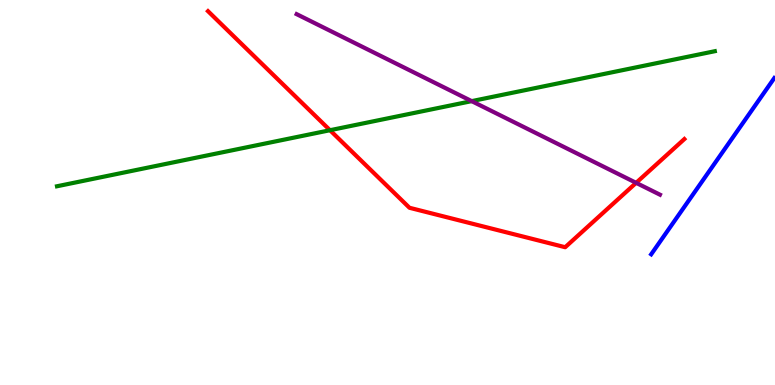[{'lines': ['blue', 'red'], 'intersections': []}, {'lines': ['green', 'red'], 'intersections': [{'x': 4.26, 'y': 6.62}]}, {'lines': ['purple', 'red'], 'intersections': [{'x': 8.21, 'y': 5.25}]}, {'lines': ['blue', 'green'], 'intersections': []}, {'lines': ['blue', 'purple'], 'intersections': []}, {'lines': ['green', 'purple'], 'intersections': [{'x': 6.09, 'y': 7.37}]}]